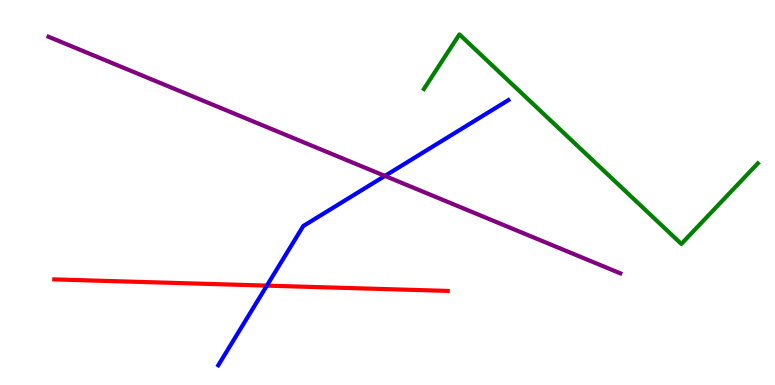[{'lines': ['blue', 'red'], 'intersections': [{'x': 3.44, 'y': 2.58}]}, {'lines': ['green', 'red'], 'intersections': []}, {'lines': ['purple', 'red'], 'intersections': []}, {'lines': ['blue', 'green'], 'intersections': []}, {'lines': ['blue', 'purple'], 'intersections': [{'x': 4.97, 'y': 5.43}]}, {'lines': ['green', 'purple'], 'intersections': []}]